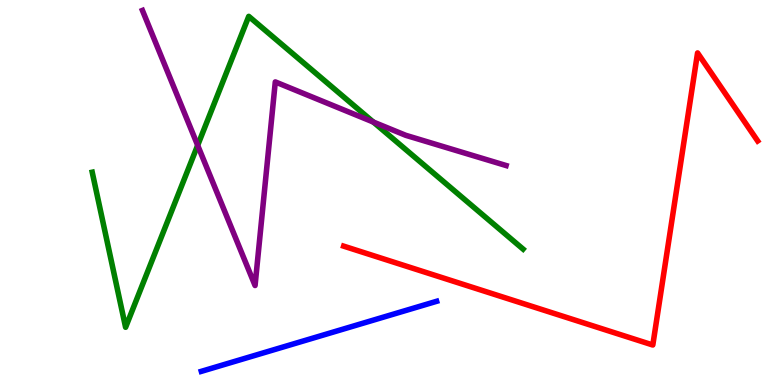[{'lines': ['blue', 'red'], 'intersections': []}, {'lines': ['green', 'red'], 'intersections': []}, {'lines': ['purple', 'red'], 'intersections': []}, {'lines': ['blue', 'green'], 'intersections': []}, {'lines': ['blue', 'purple'], 'intersections': []}, {'lines': ['green', 'purple'], 'intersections': [{'x': 2.55, 'y': 6.23}, {'x': 4.82, 'y': 6.83}]}]